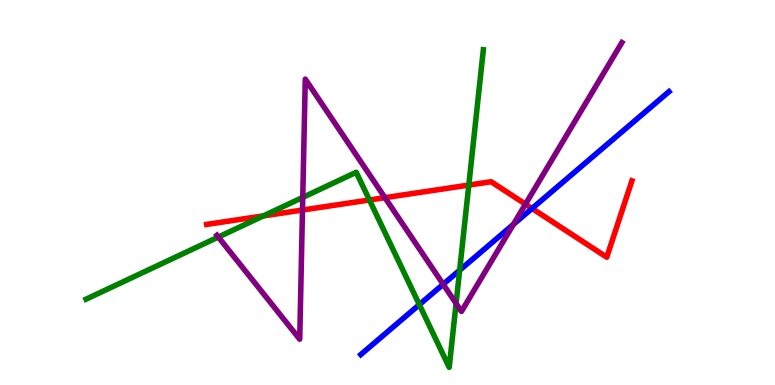[{'lines': ['blue', 'red'], 'intersections': [{'x': 6.87, 'y': 4.59}]}, {'lines': ['green', 'red'], 'intersections': [{'x': 3.4, 'y': 4.39}, {'x': 4.77, 'y': 4.81}, {'x': 6.05, 'y': 5.19}]}, {'lines': ['purple', 'red'], 'intersections': [{'x': 3.9, 'y': 4.54}, {'x': 4.97, 'y': 4.87}, {'x': 6.78, 'y': 4.7}]}, {'lines': ['blue', 'green'], 'intersections': [{'x': 5.41, 'y': 2.09}, {'x': 5.93, 'y': 2.98}]}, {'lines': ['blue', 'purple'], 'intersections': [{'x': 5.72, 'y': 2.62}, {'x': 6.62, 'y': 4.17}]}, {'lines': ['green', 'purple'], 'intersections': [{'x': 2.82, 'y': 3.84}, {'x': 3.91, 'y': 4.87}, {'x': 5.88, 'y': 2.12}]}]